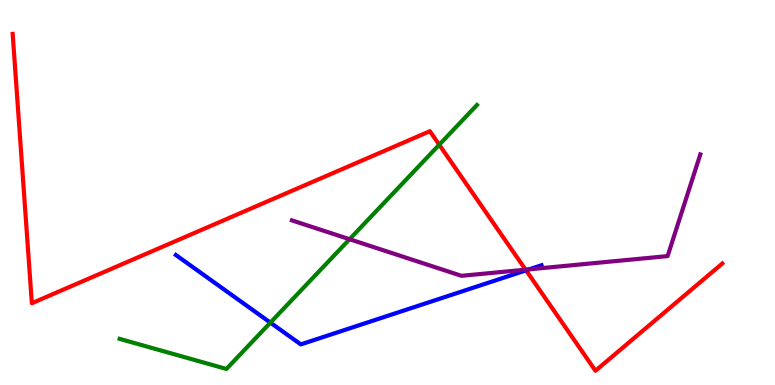[{'lines': ['blue', 'red'], 'intersections': [{'x': 6.79, 'y': 2.98}]}, {'lines': ['green', 'red'], 'intersections': [{'x': 5.67, 'y': 6.24}]}, {'lines': ['purple', 'red'], 'intersections': [{'x': 6.78, 'y': 3.0}]}, {'lines': ['blue', 'green'], 'intersections': [{'x': 3.49, 'y': 1.62}]}, {'lines': ['blue', 'purple'], 'intersections': [{'x': 6.83, 'y': 3.0}]}, {'lines': ['green', 'purple'], 'intersections': [{'x': 4.51, 'y': 3.79}]}]